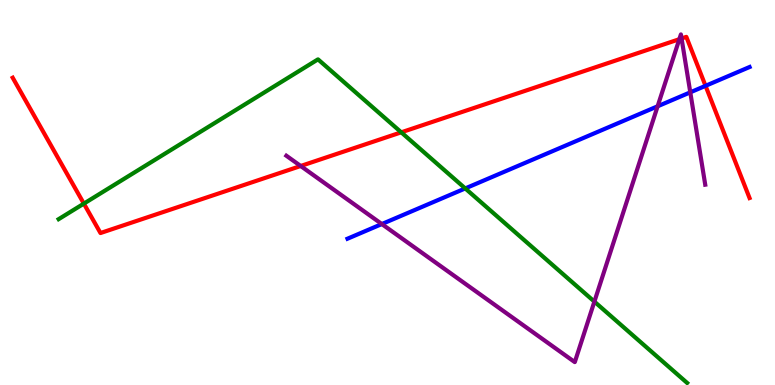[{'lines': ['blue', 'red'], 'intersections': [{'x': 9.1, 'y': 7.77}]}, {'lines': ['green', 'red'], 'intersections': [{'x': 1.08, 'y': 4.71}, {'x': 5.18, 'y': 6.56}]}, {'lines': ['purple', 'red'], 'intersections': [{'x': 3.88, 'y': 5.69}, {'x': 8.77, 'y': 8.98}, {'x': 8.79, 'y': 9.0}]}, {'lines': ['blue', 'green'], 'intersections': [{'x': 6.0, 'y': 5.11}]}, {'lines': ['blue', 'purple'], 'intersections': [{'x': 4.93, 'y': 4.18}, {'x': 8.49, 'y': 7.24}, {'x': 8.91, 'y': 7.6}]}, {'lines': ['green', 'purple'], 'intersections': [{'x': 7.67, 'y': 2.17}]}]